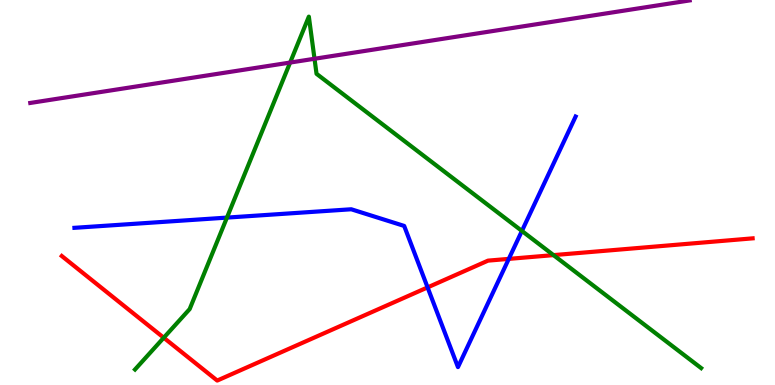[{'lines': ['blue', 'red'], 'intersections': [{'x': 5.52, 'y': 2.54}, {'x': 6.56, 'y': 3.28}]}, {'lines': ['green', 'red'], 'intersections': [{'x': 2.11, 'y': 1.23}, {'x': 7.14, 'y': 3.37}]}, {'lines': ['purple', 'red'], 'intersections': []}, {'lines': ['blue', 'green'], 'intersections': [{'x': 2.93, 'y': 4.35}, {'x': 6.73, 'y': 4.0}]}, {'lines': ['blue', 'purple'], 'intersections': []}, {'lines': ['green', 'purple'], 'intersections': [{'x': 3.74, 'y': 8.38}, {'x': 4.06, 'y': 8.47}]}]